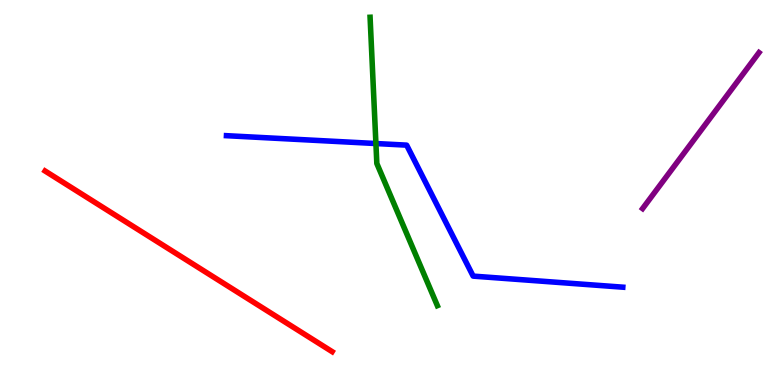[{'lines': ['blue', 'red'], 'intersections': []}, {'lines': ['green', 'red'], 'intersections': []}, {'lines': ['purple', 'red'], 'intersections': []}, {'lines': ['blue', 'green'], 'intersections': [{'x': 4.85, 'y': 6.27}]}, {'lines': ['blue', 'purple'], 'intersections': []}, {'lines': ['green', 'purple'], 'intersections': []}]